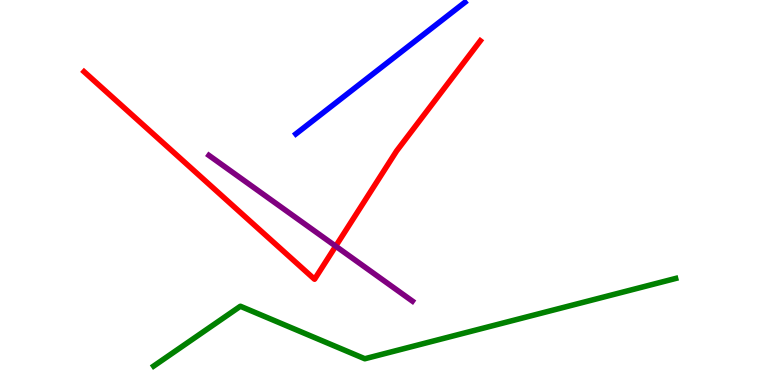[{'lines': ['blue', 'red'], 'intersections': []}, {'lines': ['green', 'red'], 'intersections': []}, {'lines': ['purple', 'red'], 'intersections': [{'x': 4.33, 'y': 3.61}]}, {'lines': ['blue', 'green'], 'intersections': []}, {'lines': ['blue', 'purple'], 'intersections': []}, {'lines': ['green', 'purple'], 'intersections': []}]